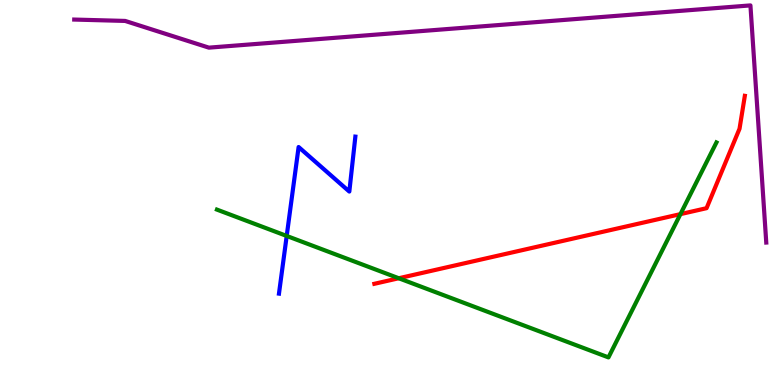[{'lines': ['blue', 'red'], 'intersections': []}, {'lines': ['green', 'red'], 'intersections': [{'x': 5.15, 'y': 2.77}, {'x': 8.78, 'y': 4.44}]}, {'lines': ['purple', 'red'], 'intersections': []}, {'lines': ['blue', 'green'], 'intersections': [{'x': 3.7, 'y': 3.87}]}, {'lines': ['blue', 'purple'], 'intersections': []}, {'lines': ['green', 'purple'], 'intersections': []}]